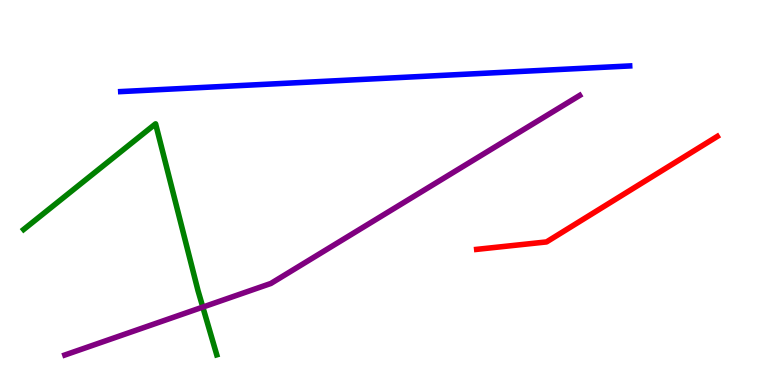[{'lines': ['blue', 'red'], 'intersections': []}, {'lines': ['green', 'red'], 'intersections': []}, {'lines': ['purple', 'red'], 'intersections': []}, {'lines': ['blue', 'green'], 'intersections': []}, {'lines': ['blue', 'purple'], 'intersections': []}, {'lines': ['green', 'purple'], 'intersections': [{'x': 2.62, 'y': 2.02}]}]